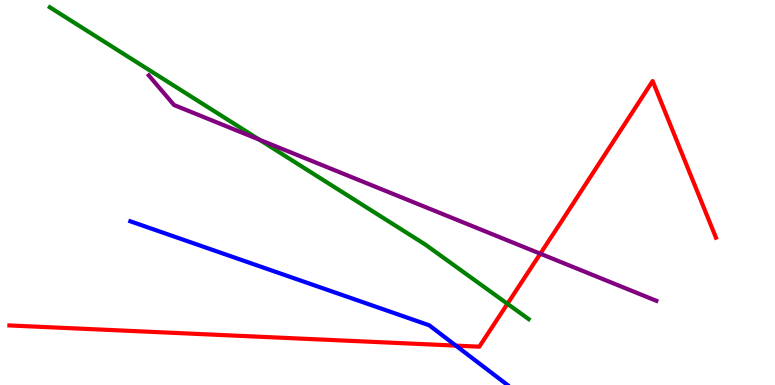[{'lines': ['blue', 'red'], 'intersections': [{'x': 5.88, 'y': 1.02}]}, {'lines': ['green', 'red'], 'intersections': [{'x': 6.55, 'y': 2.11}]}, {'lines': ['purple', 'red'], 'intersections': [{'x': 6.97, 'y': 3.41}]}, {'lines': ['blue', 'green'], 'intersections': []}, {'lines': ['blue', 'purple'], 'intersections': []}, {'lines': ['green', 'purple'], 'intersections': [{'x': 3.35, 'y': 6.37}]}]